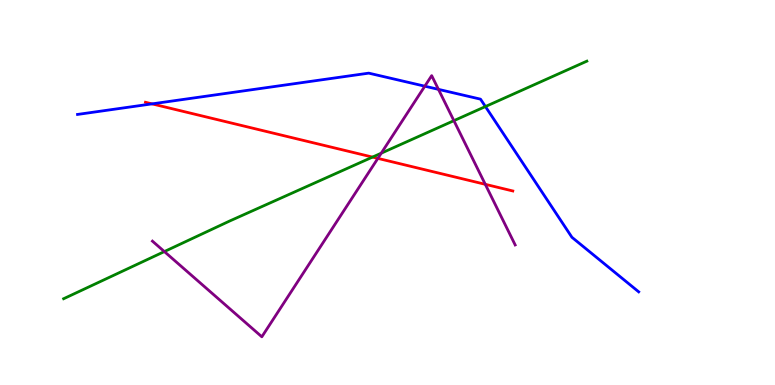[{'lines': ['blue', 'red'], 'intersections': [{'x': 1.96, 'y': 7.3}]}, {'lines': ['green', 'red'], 'intersections': [{'x': 4.81, 'y': 5.92}]}, {'lines': ['purple', 'red'], 'intersections': [{'x': 4.88, 'y': 5.89}, {'x': 6.26, 'y': 5.21}]}, {'lines': ['blue', 'green'], 'intersections': [{'x': 6.26, 'y': 7.23}]}, {'lines': ['blue', 'purple'], 'intersections': [{'x': 5.48, 'y': 7.76}, {'x': 5.66, 'y': 7.68}]}, {'lines': ['green', 'purple'], 'intersections': [{'x': 2.12, 'y': 3.47}, {'x': 4.92, 'y': 6.02}, {'x': 5.86, 'y': 6.87}]}]